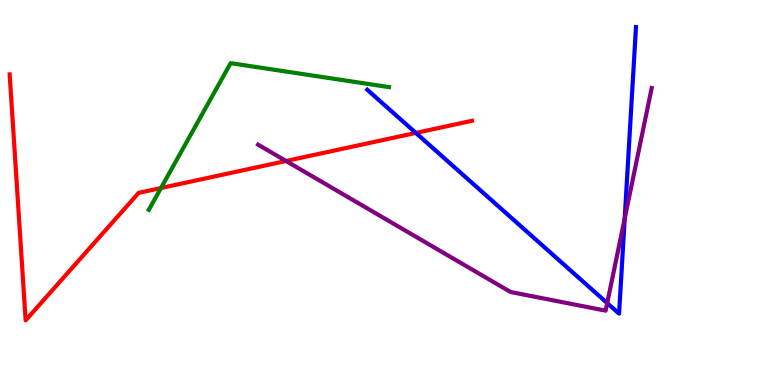[{'lines': ['blue', 'red'], 'intersections': [{'x': 5.37, 'y': 6.55}]}, {'lines': ['green', 'red'], 'intersections': [{'x': 2.08, 'y': 5.12}]}, {'lines': ['purple', 'red'], 'intersections': [{'x': 3.69, 'y': 5.82}]}, {'lines': ['blue', 'green'], 'intersections': []}, {'lines': ['blue', 'purple'], 'intersections': [{'x': 7.84, 'y': 2.13}, {'x': 8.06, 'y': 4.32}]}, {'lines': ['green', 'purple'], 'intersections': []}]